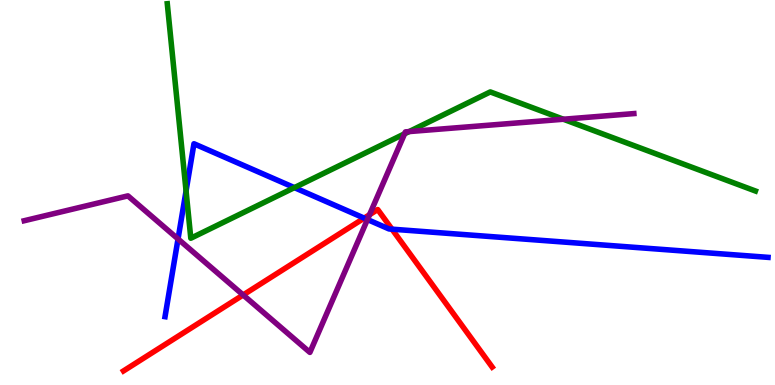[{'lines': ['blue', 'red'], 'intersections': [{'x': 4.7, 'y': 4.33}, {'x': 5.06, 'y': 4.05}]}, {'lines': ['green', 'red'], 'intersections': []}, {'lines': ['purple', 'red'], 'intersections': [{'x': 3.14, 'y': 2.34}, {'x': 4.77, 'y': 4.42}]}, {'lines': ['blue', 'green'], 'intersections': [{'x': 2.4, 'y': 5.04}, {'x': 3.8, 'y': 5.13}]}, {'lines': ['blue', 'purple'], 'intersections': [{'x': 2.3, 'y': 3.79}, {'x': 4.74, 'y': 4.3}]}, {'lines': ['green', 'purple'], 'intersections': [{'x': 5.22, 'y': 6.52}, {'x': 5.28, 'y': 6.58}, {'x': 7.27, 'y': 6.9}]}]